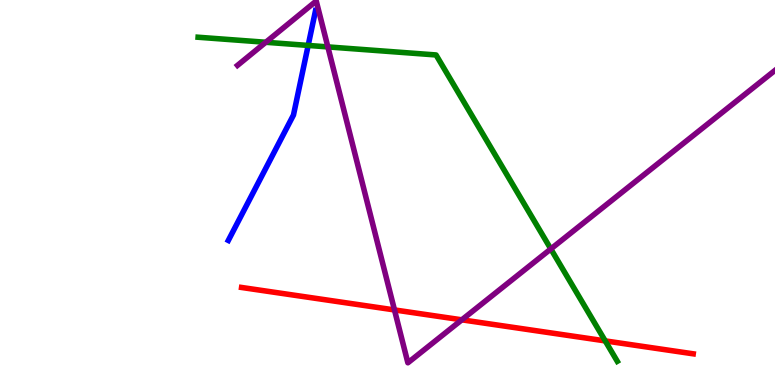[{'lines': ['blue', 'red'], 'intersections': []}, {'lines': ['green', 'red'], 'intersections': [{'x': 7.81, 'y': 1.15}]}, {'lines': ['purple', 'red'], 'intersections': [{'x': 5.09, 'y': 1.95}, {'x': 5.96, 'y': 1.69}]}, {'lines': ['blue', 'green'], 'intersections': [{'x': 3.98, 'y': 8.82}]}, {'lines': ['blue', 'purple'], 'intersections': []}, {'lines': ['green', 'purple'], 'intersections': [{'x': 3.43, 'y': 8.9}, {'x': 4.23, 'y': 8.78}, {'x': 7.11, 'y': 3.53}]}]